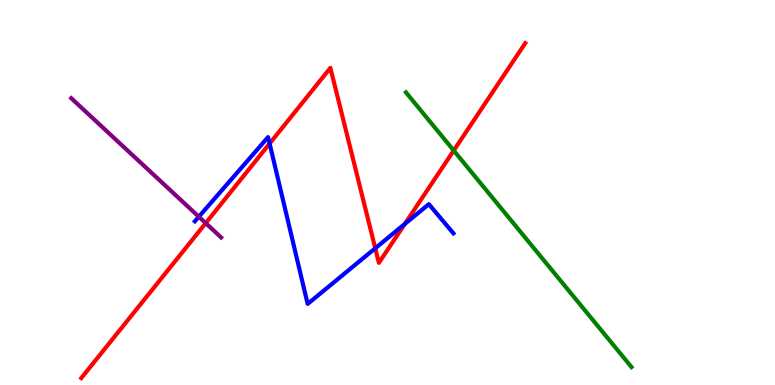[{'lines': ['blue', 'red'], 'intersections': [{'x': 3.48, 'y': 6.27}, {'x': 4.84, 'y': 3.55}, {'x': 5.22, 'y': 4.18}]}, {'lines': ['green', 'red'], 'intersections': [{'x': 5.85, 'y': 6.09}]}, {'lines': ['purple', 'red'], 'intersections': [{'x': 2.65, 'y': 4.2}]}, {'lines': ['blue', 'green'], 'intersections': []}, {'lines': ['blue', 'purple'], 'intersections': [{'x': 2.57, 'y': 4.37}]}, {'lines': ['green', 'purple'], 'intersections': []}]